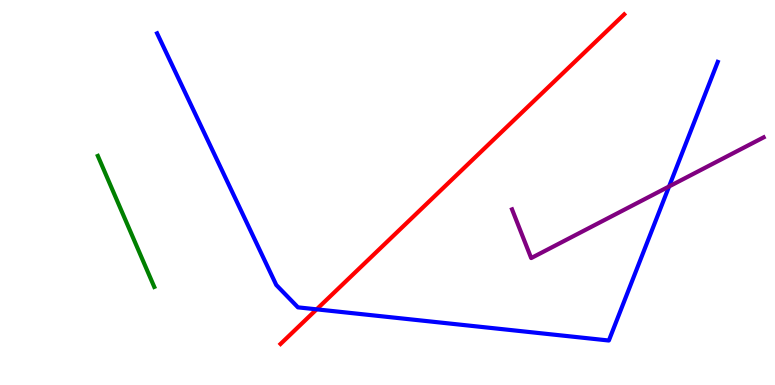[{'lines': ['blue', 'red'], 'intersections': [{'x': 4.09, 'y': 1.97}]}, {'lines': ['green', 'red'], 'intersections': []}, {'lines': ['purple', 'red'], 'intersections': []}, {'lines': ['blue', 'green'], 'intersections': []}, {'lines': ['blue', 'purple'], 'intersections': [{'x': 8.63, 'y': 5.16}]}, {'lines': ['green', 'purple'], 'intersections': []}]